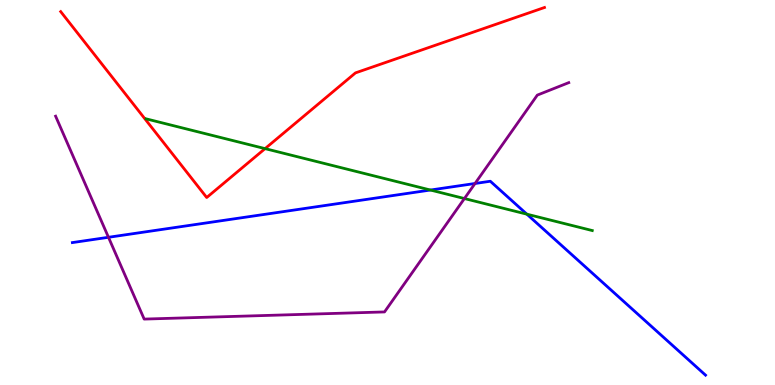[{'lines': ['blue', 'red'], 'intersections': []}, {'lines': ['green', 'red'], 'intersections': [{'x': 3.42, 'y': 6.14}]}, {'lines': ['purple', 'red'], 'intersections': []}, {'lines': ['blue', 'green'], 'intersections': [{'x': 5.55, 'y': 5.06}, {'x': 6.8, 'y': 4.44}]}, {'lines': ['blue', 'purple'], 'intersections': [{'x': 1.4, 'y': 3.84}, {'x': 6.13, 'y': 5.23}]}, {'lines': ['green', 'purple'], 'intersections': [{'x': 5.99, 'y': 4.84}]}]